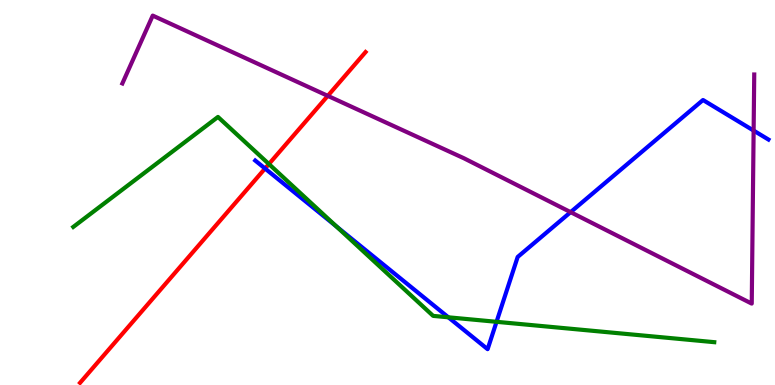[{'lines': ['blue', 'red'], 'intersections': [{'x': 3.42, 'y': 5.62}]}, {'lines': ['green', 'red'], 'intersections': [{'x': 3.47, 'y': 5.74}]}, {'lines': ['purple', 'red'], 'intersections': [{'x': 4.23, 'y': 7.51}]}, {'lines': ['blue', 'green'], 'intersections': [{'x': 4.34, 'y': 4.12}, {'x': 5.79, 'y': 1.76}, {'x': 6.41, 'y': 1.64}]}, {'lines': ['blue', 'purple'], 'intersections': [{'x': 7.36, 'y': 4.49}, {'x': 9.72, 'y': 6.61}]}, {'lines': ['green', 'purple'], 'intersections': []}]